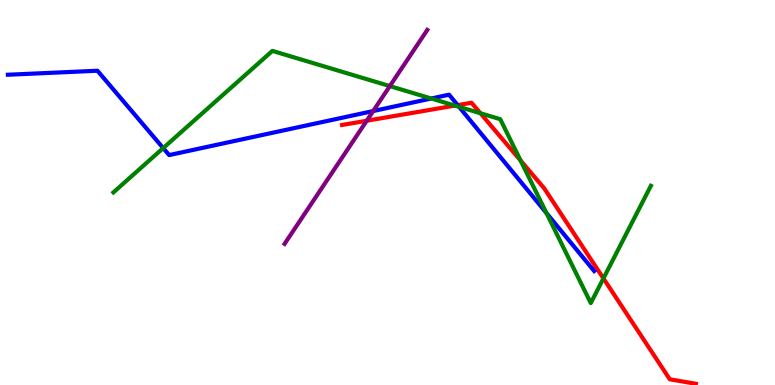[{'lines': ['blue', 'red'], 'intersections': [{'x': 5.91, 'y': 7.27}]}, {'lines': ['green', 'red'], 'intersections': [{'x': 5.87, 'y': 7.26}, {'x': 6.2, 'y': 7.06}, {'x': 6.72, 'y': 5.83}, {'x': 7.79, 'y': 2.77}]}, {'lines': ['purple', 'red'], 'intersections': [{'x': 4.73, 'y': 6.86}]}, {'lines': ['blue', 'green'], 'intersections': [{'x': 2.11, 'y': 6.15}, {'x': 5.56, 'y': 7.44}, {'x': 5.92, 'y': 7.22}, {'x': 7.05, 'y': 4.47}]}, {'lines': ['blue', 'purple'], 'intersections': [{'x': 4.82, 'y': 7.12}]}, {'lines': ['green', 'purple'], 'intersections': [{'x': 5.03, 'y': 7.76}]}]